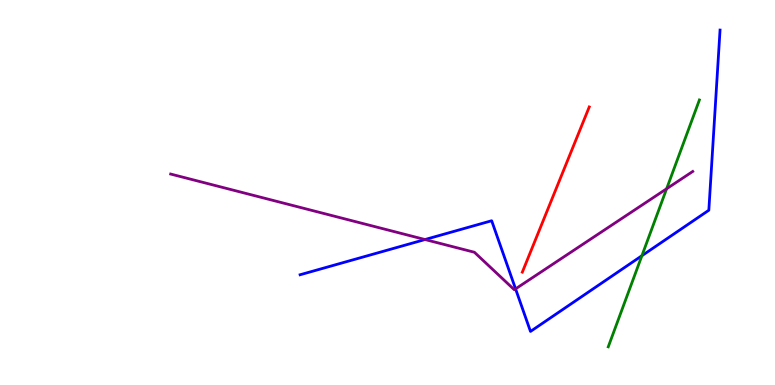[{'lines': ['blue', 'red'], 'intersections': []}, {'lines': ['green', 'red'], 'intersections': []}, {'lines': ['purple', 'red'], 'intersections': []}, {'lines': ['blue', 'green'], 'intersections': [{'x': 8.28, 'y': 3.36}]}, {'lines': ['blue', 'purple'], 'intersections': [{'x': 5.48, 'y': 3.78}, {'x': 6.65, 'y': 2.5}]}, {'lines': ['green', 'purple'], 'intersections': [{'x': 8.6, 'y': 5.1}]}]